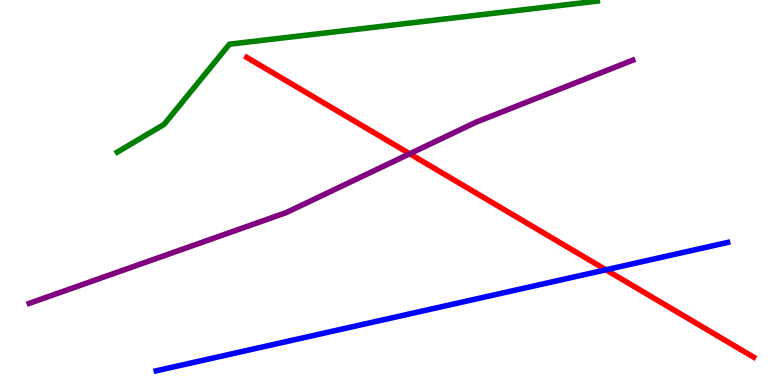[{'lines': ['blue', 'red'], 'intersections': [{'x': 7.82, 'y': 2.99}]}, {'lines': ['green', 'red'], 'intersections': []}, {'lines': ['purple', 'red'], 'intersections': [{'x': 5.29, 'y': 6.01}]}, {'lines': ['blue', 'green'], 'intersections': []}, {'lines': ['blue', 'purple'], 'intersections': []}, {'lines': ['green', 'purple'], 'intersections': []}]